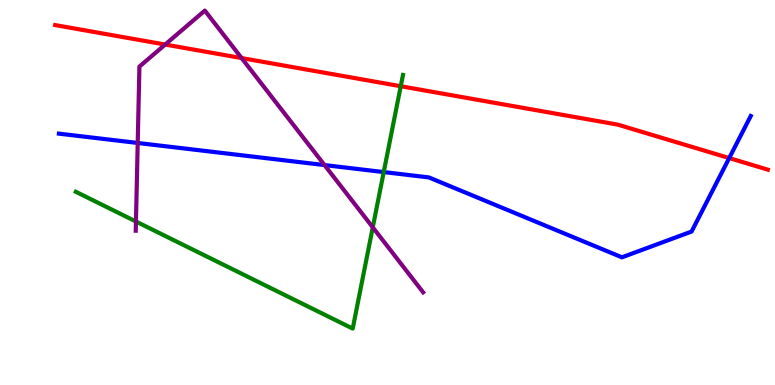[{'lines': ['blue', 'red'], 'intersections': [{'x': 9.41, 'y': 5.89}]}, {'lines': ['green', 'red'], 'intersections': [{'x': 5.17, 'y': 7.76}]}, {'lines': ['purple', 'red'], 'intersections': [{'x': 2.13, 'y': 8.84}, {'x': 3.12, 'y': 8.49}]}, {'lines': ['blue', 'green'], 'intersections': [{'x': 4.95, 'y': 5.53}]}, {'lines': ['blue', 'purple'], 'intersections': [{'x': 1.78, 'y': 6.29}, {'x': 4.19, 'y': 5.71}]}, {'lines': ['green', 'purple'], 'intersections': [{'x': 1.75, 'y': 4.25}, {'x': 4.81, 'y': 4.1}]}]